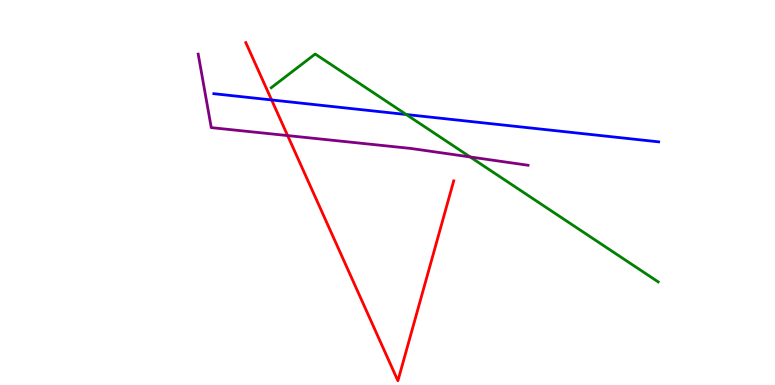[{'lines': ['blue', 'red'], 'intersections': [{'x': 3.5, 'y': 7.4}]}, {'lines': ['green', 'red'], 'intersections': []}, {'lines': ['purple', 'red'], 'intersections': [{'x': 3.71, 'y': 6.48}]}, {'lines': ['blue', 'green'], 'intersections': [{'x': 5.24, 'y': 7.03}]}, {'lines': ['blue', 'purple'], 'intersections': []}, {'lines': ['green', 'purple'], 'intersections': [{'x': 6.07, 'y': 5.92}]}]